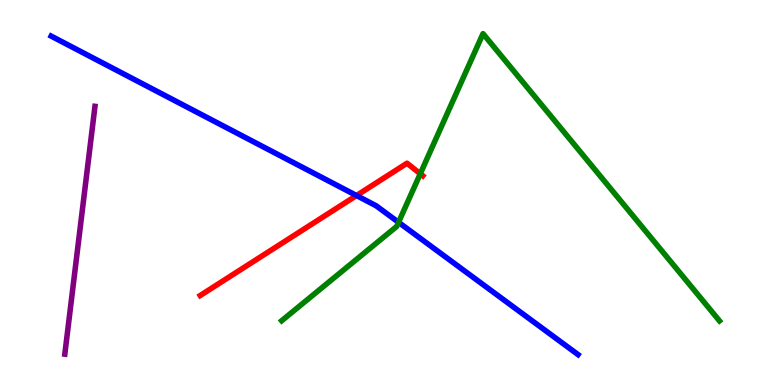[{'lines': ['blue', 'red'], 'intersections': [{'x': 4.6, 'y': 4.92}]}, {'lines': ['green', 'red'], 'intersections': [{'x': 5.42, 'y': 5.49}]}, {'lines': ['purple', 'red'], 'intersections': []}, {'lines': ['blue', 'green'], 'intersections': [{'x': 5.14, 'y': 4.23}]}, {'lines': ['blue', 'purple'], 'intersections': []}, {'lines': ['green', 'purple'], 'intersections': []}]